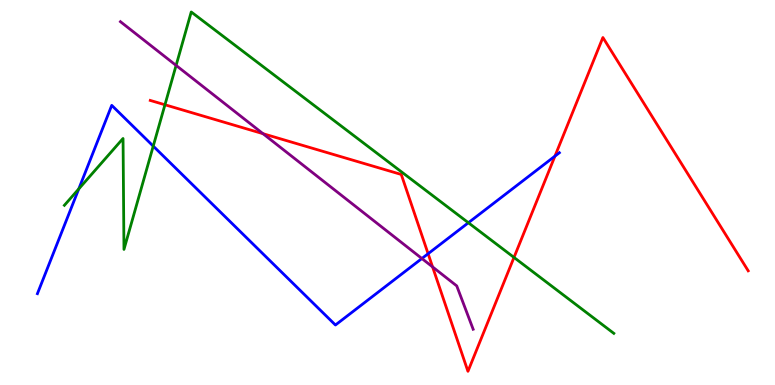[{'lines': ['blue', 'red'], 'intersections': [{'x': 5.52, 'y': 3.41}, {'x': 7.16, 'y': 5.94}]}, {'lines': ['green', 'red'], 'intersections': [{'x': 2.13, 'y': 7.28}, {'x': 6.63, 'y': 3.31}]}, {'lines': ['purple', 'red'], 'intersections': [{'x': 3.39, 'y': 6.53}, {'x': 5.58, 'y': 3.07}]}, {'lines': ['blue', 'green'], 'intersections': [{'x': 1.02, 'y': 5.09}, {'x': 1.98, 'y': 6.2}, {'x': 6.04, 'y': 4.21}]}, {'lines': ['blue', 'purple'], 'intersections': [{'x': 5.44, 'y': 3.29}]}, {'lines': ['green', 'purple'], 'intersections': [{'x': 2.27, 'y': 8.3}]}]